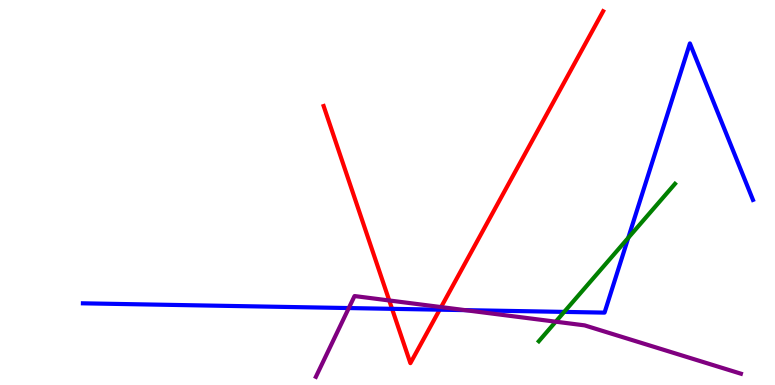[{'lines': ['blue', 'red'], 'intersections': [{'x': 5.06, 'y': 1.98}, {'x': 5.67, 'y': 1.96}]}, {'lines': ['green', 'red'], 'intersections': []}, {'lines': ['purple', 'red'], 'intersections': [{'x': 5.02, 'y': 2.2}, {'x': 5.69, 'y': 2.02}]}, {'lines': ['blue', 'green'], 'intersections': [{'x': 7.28, 'y': 1.9}, {'x': 8.11, 'y': 3.82}]}, {'lines': ['blue', 'purple'], 'intersections': [{'x': 4.5, 'y': 2.0}, {'x': 6.0, 'y': 1.94}]}, {'lines': ['green', 'purple'], 'intersections': [{'x': 7.17, 'y': 1.64}]}]